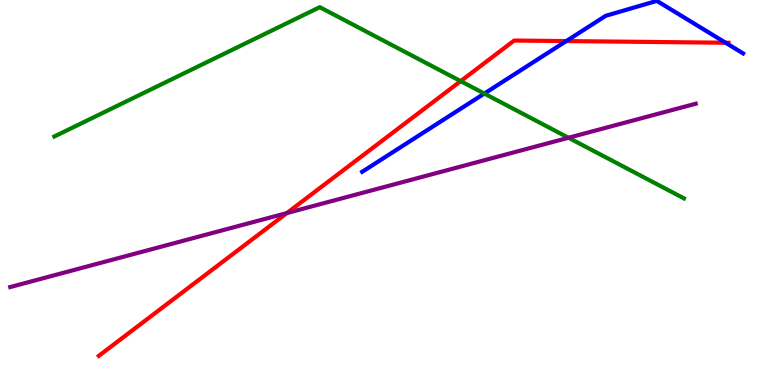[{'lines': ['blue', 'red'], 'intersections': [{'x': 7.31, 'y': 8.93}, {'x': 9.36, 'y': 8.89}]}, {'lines': ['green', 'red'], 'intersections': [{'x': 5.94, 'y': 7.89}]}, {'lines': ['purple', 'red'], 'intersections': [{'x': 3.7, 'y': 4.47}]}, {'lines': ['blue', 'green'], 'intersections': [{'x': 6.25, 'y': 7.57}]}, {'lines': ['blue', 'purple'], 'intersections': []}, {'lines': ['green', 'purple'], 'intersections': [{'x': 7.34, 'y': 6.42}]}]